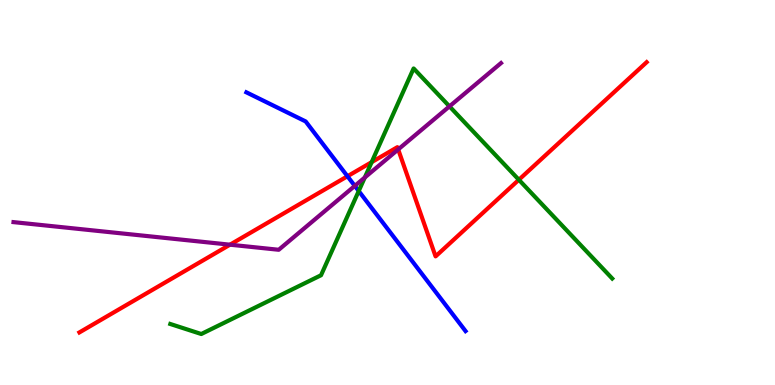[{'lines': ['blue', 'red'], 'intersections': [{'x': 4.48, 'y': 5.42}]}, {'lines': ['green', 'red'], 'intersections': [{'x': 4.8, 'y': 5.79}, {'x': 6.7, 'y': 5.33}]}, {'lines': ['purple', 'red'], 'intersections': [{'x': 2.97, 'y': 3.64}, {'x': 5.14, 'y': 6.12}]}, {'lines': ['blue', 'green'], 'intersections': [{'x': 4.63, 'y': 5.04}]}, {'lines': ['blue', 'purple'], 'intersections': [{'x': 4.58, 'y': 5.17}]}, {'lines': ['green', 'purple'], 'intersections': [{'x': 4.71, 'y': 5.39}, {'x': 5.8, 'y': 7.24}]}]